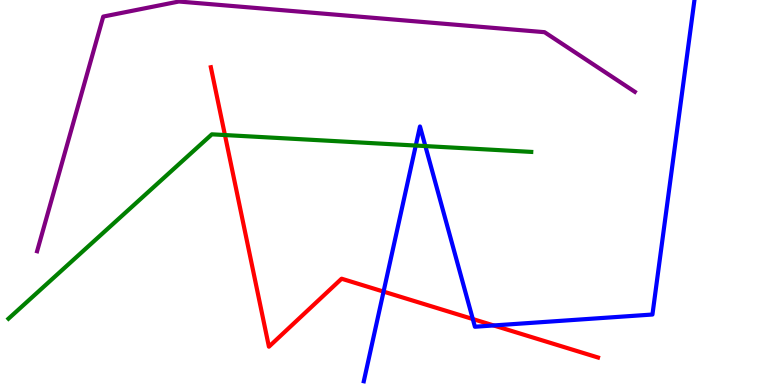[{'lines': ['blue', 'red'], 'intersections': [{'x': 4.95, 'y': 2.43}, {'x': 6.1, 'y': 1.71}, {'x': 6.37, 'y': 1.55}]}, {'lines': ['green', 'red'], 'intersections': [{'x': 2.9, 'y': 6.49}]}, {'lines': ['purple', 'red'], 'intersections': []}, {'lines': ['blue', 'green'], 'intersections': [{'x': 5.36, 'y': 6.22}, {'x': 5.49, 'y': 6.21}]}, {'lines': ['blue', 'purple'], 'intersections': []}, {'lines': ['green', 'purple'], 'intersections': []}]